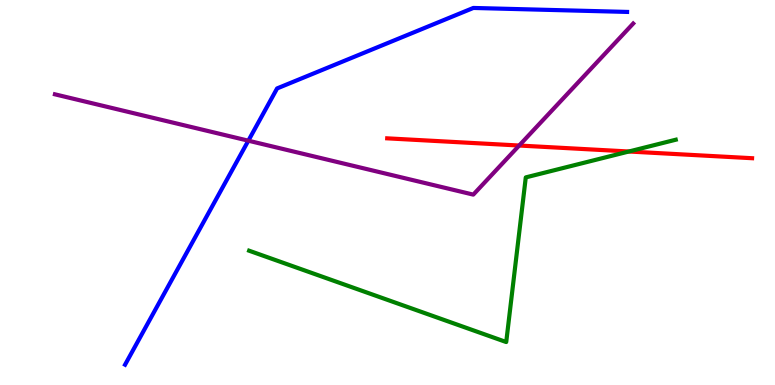[{'lines': ['blue', 'red'], 'intersections': []}, {'lines': ['green', 'red'], 'intersections': [{'x': 8.11, 'y': 6.06}]}, {'lines': ['purple', 'red'], 'intersections': [{'x': 6.7, 'y': 6.22}]}, {'lines': ['blue', 'green'], 'intersections': []}, {'lines': ['blue', 'purple'], 'intersections': [{'x': 3.2, 'y': 6.35}]}, {'lines': ['green', 'purple'], 'intersections': []}]